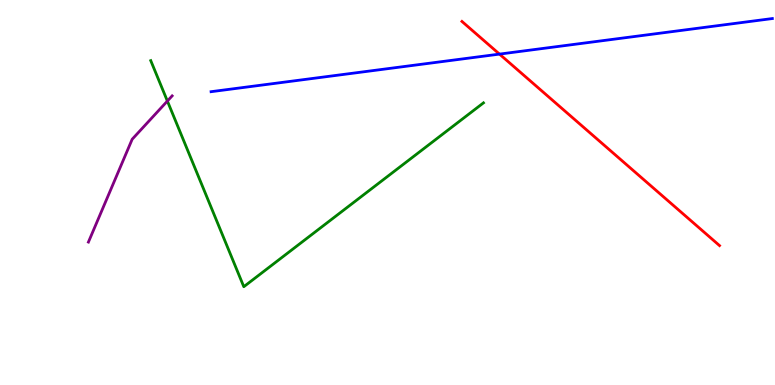[{'lines': ['blue', 'red'], 'intersections': [{'x': 6.45, 'y': 8.59}]}, {'lines': ['green', 'red'], 'intersections': []}, {'lines': ['purple', 'red'], 'intersections': []}, {'lines': ['blue', 'green'], 'intersections': []}, {'lines': ['blue', 'purple'], 'intersections': []}, {'lines': ['green', 'purple'], 'intersections': [{'x': 2.16, 'y': 7.38}]}]